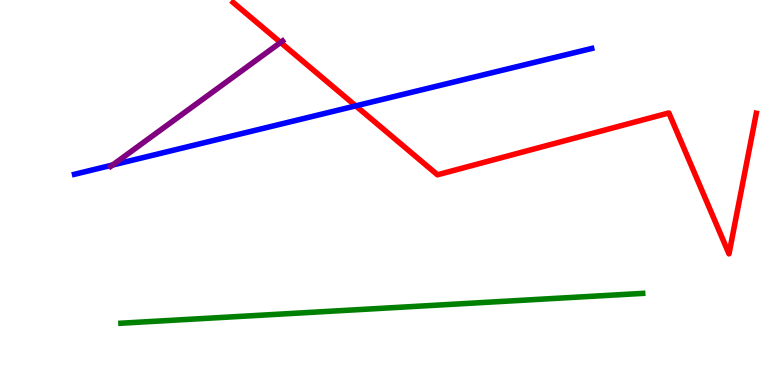[{'lines': ['blue', 'red'], 'intersections': [{'x': 4.59, 'y': 7.25}]}, {'lines': ['green', 'red'], 'intersections': []}, {'lines': ['purple', 'red'], 'intersections': [{'x': 3.62, 'y': 8.9}]}, {'lines': ['blue', 'green'], 'intersections': []}, {'lines': ['blue', 'purple'], 'intersections': [{'x': 1.45, 'y': 5.71}]}, {'lines': ['green', 'purple'], 'intersections': []}]